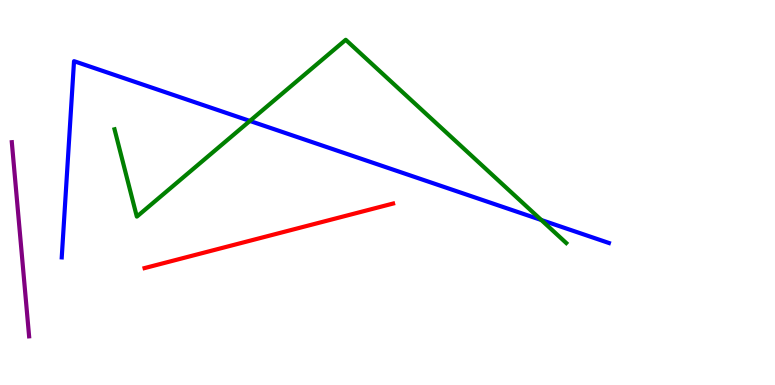[{'lines': ['blue', 'red'], 'intersections': []}, {'lines': ['green', 'red'], 'intersections': []}, {'lines': ['purple', 'red'], 'intersections': []}, {'lines': ['blue', 'green'], 'intersections': [{'x': 3.22, 'y': 6.86}, {'x': 6.98, 'y': 4.29}]}, {'lines': ['blue', 'purple'], 'intersections': []}, {'lines': ['green', 'purple'], 'intersections': []}]